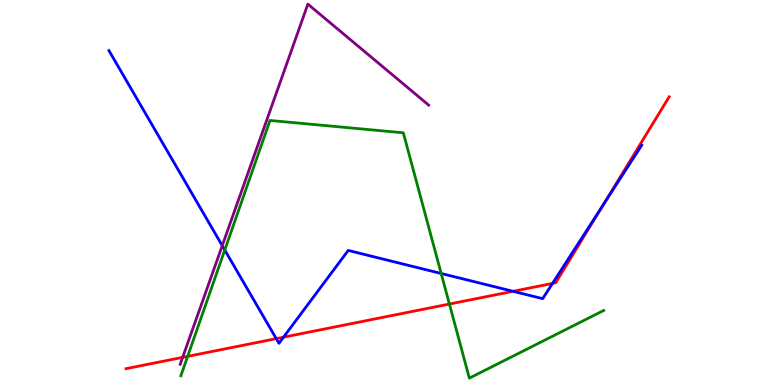[{'lines': ['blue', 'red'], 'intersections': [{'x': 3.56, 'y': 1.2}, {'x': 3.66, 'y': 1.24}, {'x': 6.62, 'y': 2.43}, {'x': 7.13, 'y': 2.64}, {'x': 7.79, 'y': 4.68}]}, {'lines': ['green', 'red'], 'intersections': [{'x': 2.42, 'y': 0.744}, {'x': 5.8, 'y': 2.1}]}, {'lines': ['purple', 'red'], 'intersections': [{'x': 2.36, 'y': 0.718}]}, {'lines': ['blue', 'green'], 'intersections': [{'x': 2.9, 'y': 3.51}, {'x': 5.69, 'y': 2.9}]}, {'lines': ['blue', 'purple'], 'intersections': [{'x': 2.87, 'y': 3.62}]}, {'lines': ['green', 'purple'], 'intersections': []}]